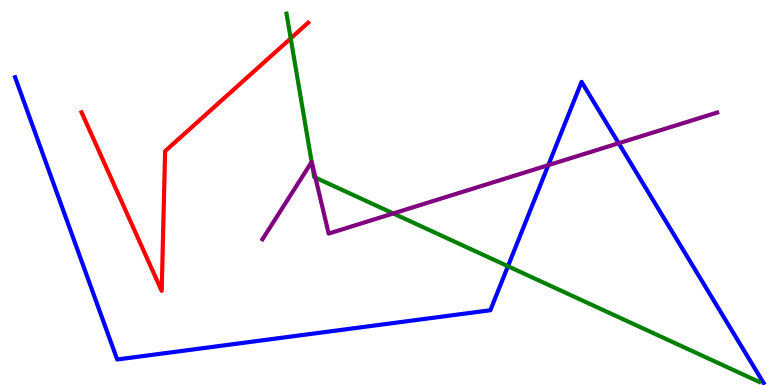[{'lines': ['blue', 'red'], 'intersections': []}, {'lines': ['green', 'red'], 'intersections': [{'x': 3.75, 'y': 9.0}]}, {'lines': ['purple', 'red'], 'intersections': []}, {'lines': ['blue', 'green'], 'intersections': [{'x': 6.55, 'y': 3.08}]}, {'lines': ['blue', 'purple'], 'intersections': [{'x': 7.08, 'y': 5.71}, {'x': 7.98, 'y': 6.28}]}, {'lines': ['green', 'purple'], 'intersections': [{'x': 4.02, 'y': 5.79}, {'x': 4.07, 'y': 5.39}, {'x': 5.07, 'y': 4.46}]}]